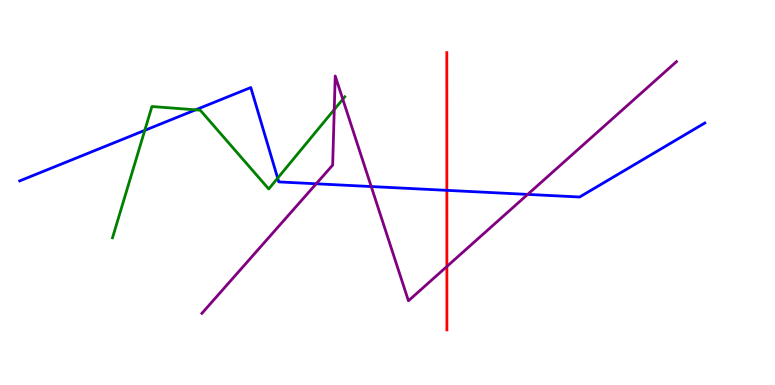[{'lines': ['blue', 'red'], 'intersections': [{'x': 5.77, 'y': 5.06}]}, {'lines': ['green', 'red'], 'intersections': []}, {'lines': ['purple', 'red'], 'intersections': [{'x': 5.77, 'y': 3.08}]}, {'lines': ['blue', 'green'], 'intersections': [{'x': 1.87, 'y': 6.61}, {'x': 2.52, 'y': 7.15}, {'x': 3.58, 'y': 5.37}]}, {'lines': ['blue', 'purple'], 'intersections': [{'x': 4.08, 'y': 5.23}, {'x': 4.79, 'y': 5.15}, {'x': 6.81, 'y': 4.95}]}, {'lines': ['green', 'purple'], 'intersections': [{'x': 4.31, 'y': 7.15}, {'x': 4.42, 'y': 7.42}]}]